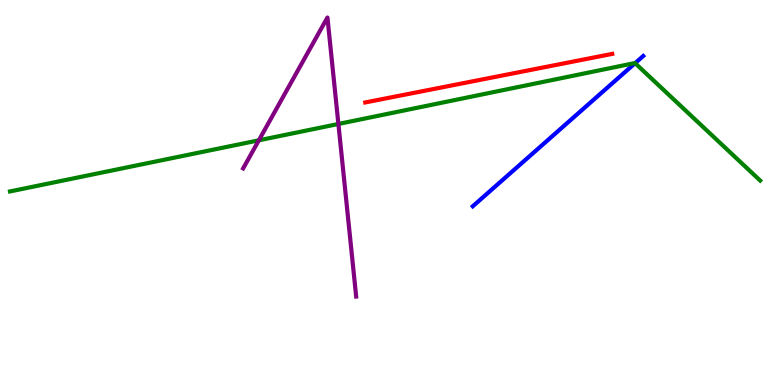[{'lines': ['blue', 'red'], 'intersections': []}, {'lines': ['green', 'red'], 'intersections': []}, {'lines': ['purple', 'red'], 'intersections': []}, {'lines': ['blue', 'green'], 'intersections': [{'x': 8.2, 'y': 8.36}]}, {'lines': ['blue', 'purple'], 'intersections': []}, {'lines': ['green', 'purple'], 'intersections': [{'x': 3.34, 'y': 6.36}, {'x': 4.37, 'y': 6.78}]}]